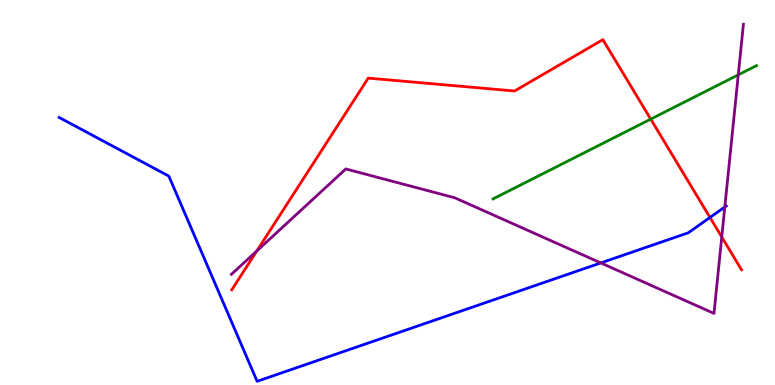[{'lines': ['blue', 'red'], 'intersections': [{'x': 9.16, 'y': 4.35}]}, {'lines': ['green', 'red'], 'intersections': [{'x': 8.4, 'y': 6.91}]}, {'lines': ['purple', 'red'], 'intersections': [{'x': 3.31, 'y': 3.48}, {'x': 9.31, 'y': 3.84}]}, {'lines': ['blue', 'green'], 'intersections': []}, {'lines': ['blue', 'purple'], 'intersections': [{'x': 7.75, 'y': 3.17}, {'x': 9.35, 'y': 4.62}]}, {'lines': ['green', 'purple'], 'intersections': [{'x': 9.53, 'y': 8.06}]}]